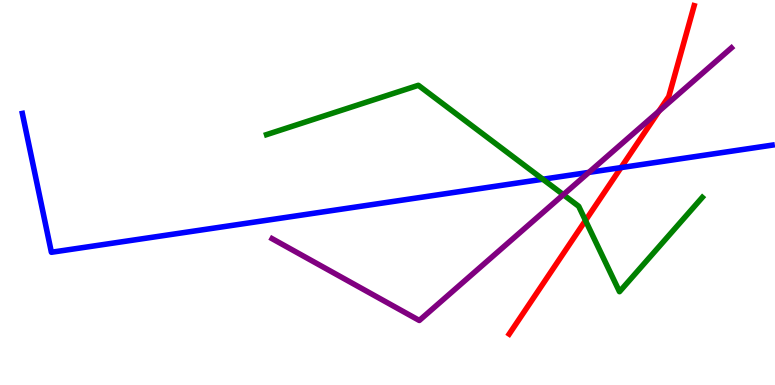[{'lines': ['blue', 'red'], 'intersections': [{'x': 8.01, 'y': 5.65}]}, {'lines': ['green', 'red'], 'intersections': [{'x': 7.55, 'y': 4.27}]}, {'lines': ['purple', 'red'], 'intersections': [{'x': 8.5, 'y': 7.11}]}, {'lines': ['blue', 'green'], 'intersections': [{'x': 7.0, 'y': 5.34}]}, {'lines': ['blue', 'purple'], 'intersections': [{'x': 7.6, 'y': 5.52}]}, {'lines': ['green', 'purple'], 'intersections': [{'x': 7.27, 'y': 4.94}]}]